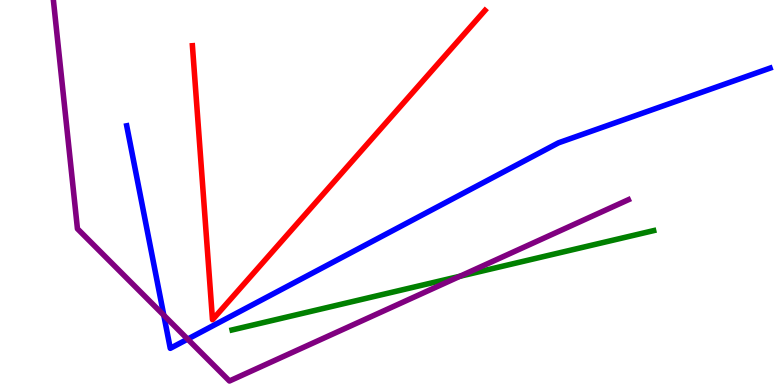[{'lines': ['blue', 'red'], 'intersections': []}, {'lines': ['green', 'red'], 'intersections': []}, {'lines': ['purple', 'red'], 'intersections': []}, {'lines': ['blue', 'green'], 'intersections': []}, {'lines': ['blue', 'purple'], 'intersections': [{'x': 2.11, 'y': 1.81}, {'x': 2.42, 'y': 1.19}]}, {'lines': ['green', 'purple'], 'intersections': [{'x': 5.93, 'y': 2.82}]}]